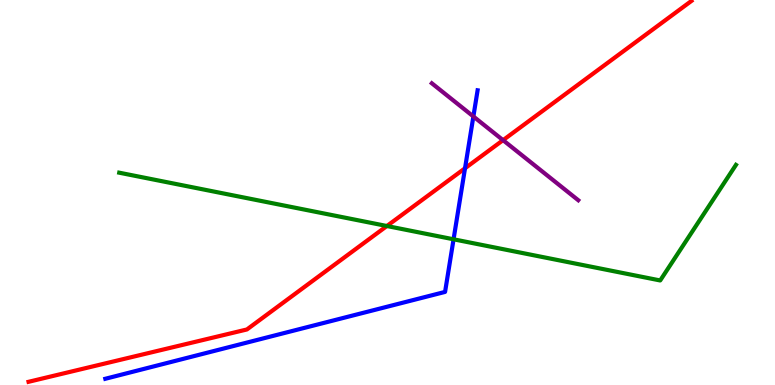[{'lines': ['blue', 'red'], 'intersections': [{'x': 6.0, 'y': 5.63}]}, {'lines': ['green', 'red'], 'intersections': [{'x': 4.99, 'y': 4.13}]}, {'lines': ['purple', 'red'], 'intersections': [{'x': 6.49, 'y': 6.36}]}, {'lines': ['blue', 'green'], 'intersections': [{'x': 5.85, 'y': 3.78}]}, {'lines': ['blue', 'purple'], 'intersections': [{'x': 6.11, 'y': 6.97}]}, {'lines': ['green', 'purple'], 'intersections': []}]